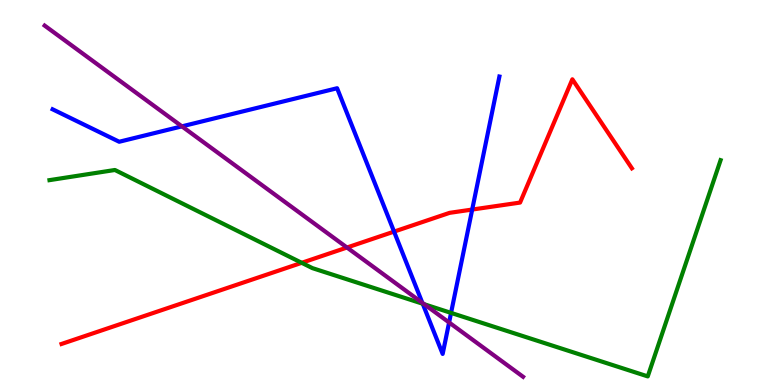[{'lines': ['blue', 'red'], 'intersections': [{'x': 5.08, 'y': 3.98}, {'x': 6.09, 'y': 4.56}]}, {'lines': ['green', 'red'], 'intersections': [{'x': 3.89, 'y': 3.17}]}, {'lines': ['purple', 'red'], 'intersections': [{'x': 4.48, 'y': 3.57}]}, {'lines': ['blue', 'green'], 'intersections': [{'x': 5.45, 'y': 2.11}, {'x': 5.82, 'y': 1.87}]}, {'lines': ['blue', 'purple'], 'intersections': [{'x': 2.35, 'y': 6.72}, {'x': 5.45, 'y': 2.13}, {'x': 5.79, 'y': 1.62}]}, {'lines': ['green', 'purple'], 'intersections': [{'x': 5.47, 'y': 2.1}]}]